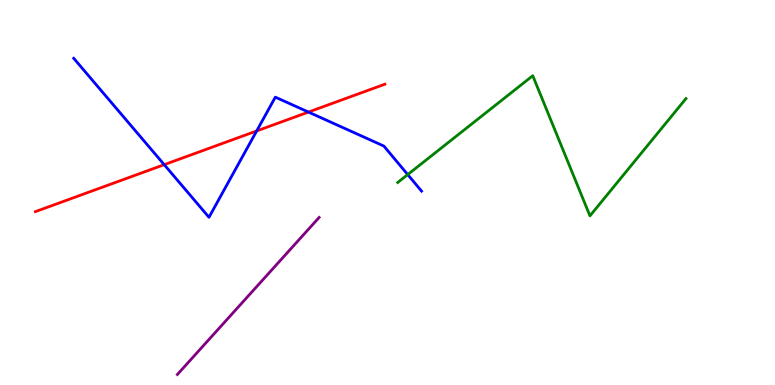[{'lines': ['blue', 'red'], 'intersections': [{'x': 2.12, 'y': 5.72}, {'x': 3.31, 'y': 6.6}, {'x': 3.98, 'y': 7.09}]}, {'lines': ['green', 'red'], 'intersections': []}, {'lines': ['purple', 'red'], 'intersections': []}, {'lines': ['blue', 'green'], 'intersections': [{'x': 5.26, 'y': 5.47}]}, {'lines': ['blue', 'purple'], 'intersections': []}, {'lines': ['green', 'purple'], 'intersections': []}]